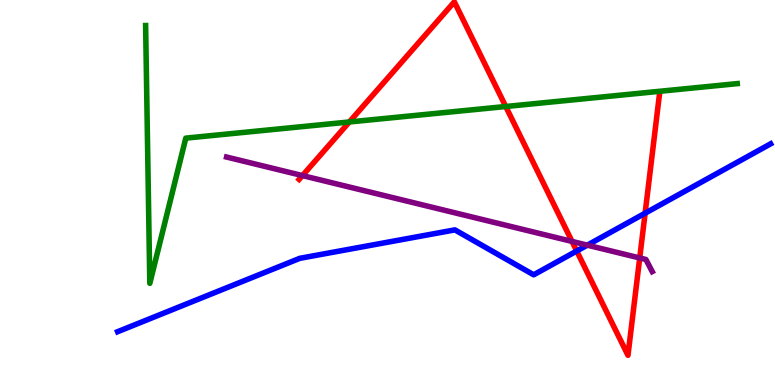[{'lines': ['blue', 'red'], 'intersections': [{'x': 7.44, 'y': 3.48}, {'x': 8.32, 'y': 4.46}]}, {'lines': ['green', 'red'], 'intersections': [{'x': 4.51, 'y': 6.83}, {'x': 6.53, 'y': 7.23}]}, {'lines': ['purple', 'red'], 'intersections': [{'x': 3.9, 'y': 5.44}, {'x': 7.38, 'y': 3.73}, {'x': 8.25, 'y': 3.3}]}, {'lines': ['blue', 'green'], 'intersections': []}, {'lines': ['blue', 'purple'], 'intersections': [{'x': 7.58, 'y': 3.63}]}, {'lines': ['green', 'purple'], 'intersections': []}]